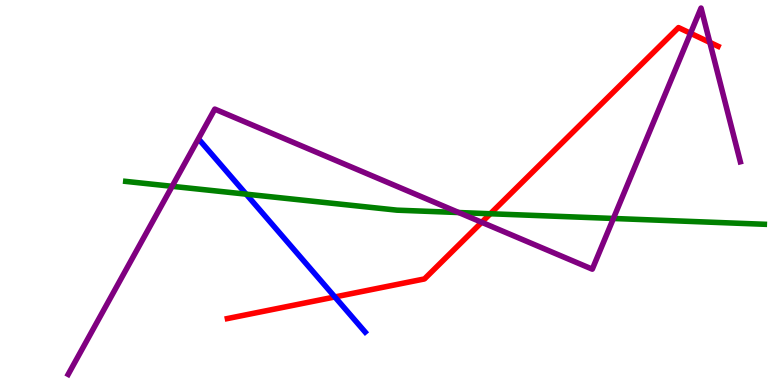[{'lines': ['blue', 'red'], 'intersections': [{'x': 4.32, 'y': 2.29}]}, {'lines': ['green', 'red'], 'intersections': [{'x': 6.33, 'y': 4.45}]}, {'lines': ['purple', 'red'], 'intersections': [{'x': 6.22, 'y': 4.23}, {'x': 8.91, 'y': 9.14}, {'x': 9.16, 'y': 8.9}]}, {'lines': ['blue', 'green'], 'intersections': [{'x': 3.18, 'y': 4.96}]}, {'lines': ['blue', 'purple'], 'intersections': []}, {'lines': ['green', 'purple'], 'intersections': [{'x': 2.22, 'y': 5.16}, {'x': 5.92, 'y': 4.48}, {'x': 7.91, 'y': 4.33}]}]